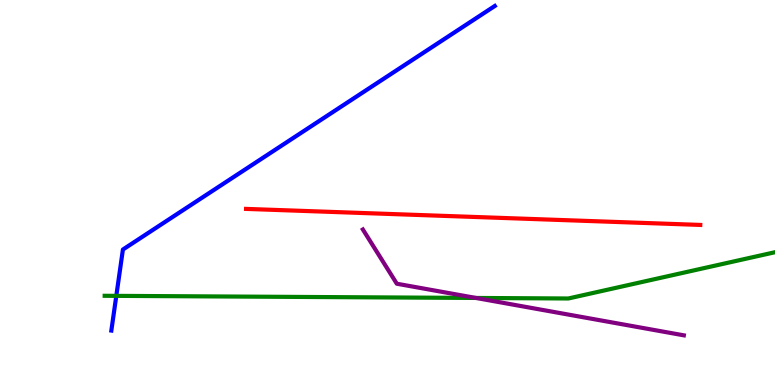[{'lines': ['blue', 'red'], 'intersections': []}, {'lines': ['green', 'red'], 'intersections': []}, {'lines': ['purple', 'red'], 'intersections': []}, {'lines': ['blue', 'green'], 'intersections': [{'x': 1.5, 'y': 2.32}]}, {'lines': ['blue', 'purple'], 'intersections': []}, {'lines': ['green', 'purple'], 'intersections': [{'x': 6.14, 'y': 2.26}]}]